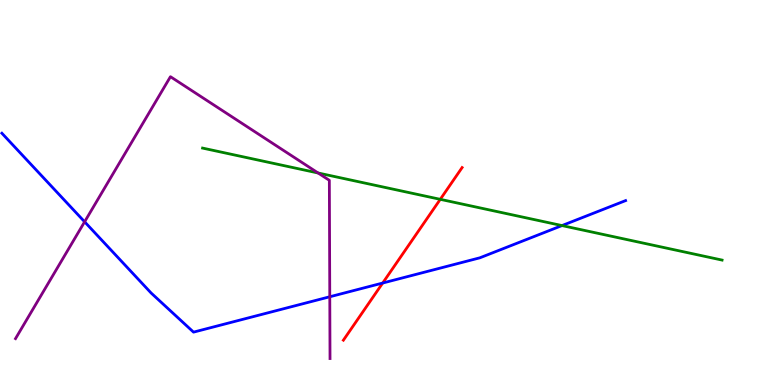[{'lines': ['blue', 'red'], 'intersections': [{'x': 4.94, 'y': 2.65}]}, {'lines': ['green', 'red'], 'intersections': [{'x': 5.68, 'y': 4.82}]}, {'lines': ['purple', 'red'], 'intersections': []}, {'lines': ['blue', 'green'], 'intersections': [{'x': 7.25, 'y': 4.14}]}, {'lines': ['blue', 'purple'], 'intersections': [{'x': 1.09, 'y': 4.24}, {'x': 4.26, 'y': 2.29}]}, {'lines': ['green', 'purple'], 'intersections': [{'x': 4.1, 'y': 5.51}]}]